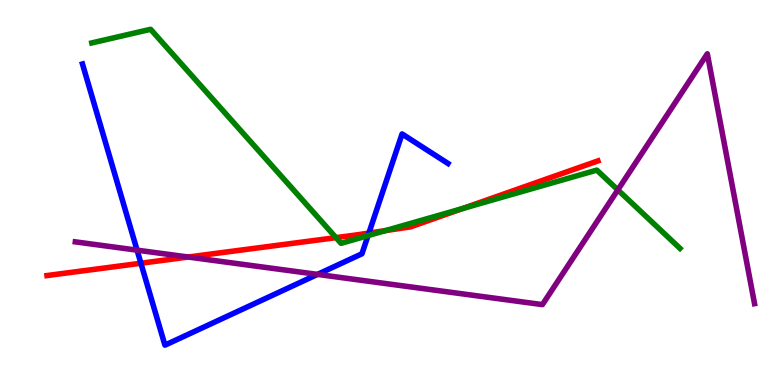[{'lines': ['blue', 'red'], 'intersections': [{'x': 1.82, 'y': 3.16}, {'x': 4.76, 'y': 3.95}]}, {'lines': ['green', 'red'], 'intersections': [{'x': 4.34, 'y': 3.83}, {'x': 4.98, 'y': 4.01}, {'x': 5.97, 'y': 4.58}]}, {'lines': ['purple', 'red'], 'intersections': [{'x': 2.43, 'y': 3.32}]}, {'lines': ['blue', 'green'], 'intersections': [{'x': 4.75, 'y': 3.88}]}, {'lines': ['blue', 'purple'], 'intersections': [{'x': 1.77, 'y': 3.5}, {'x': 4.1, 'y': 2.87}]}, {'lines': ['green', 'purple'], 'intersections': [{'x': 7.97, 'y': 5.07}]}]